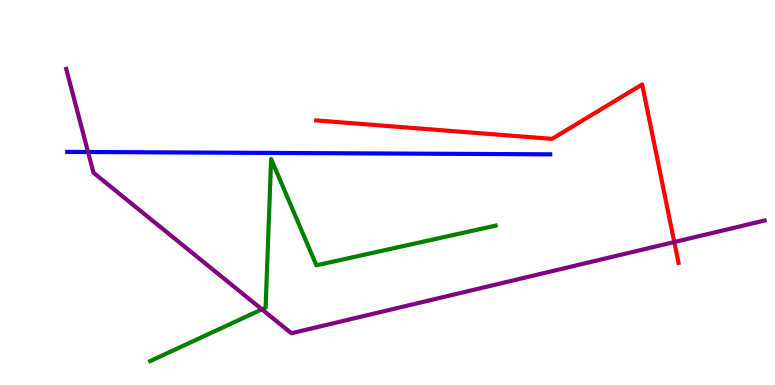[{'lines': ['blue', 'red'], 'intersections': []}, {'lines': ['green', 'red'], 'intersections': []}, {'lines': ['purple', 'red'], 'intersections': [{'x': 8.7, 'y': 3.71}]}, {'lines': ['blue', 'green'], 'intersections': []}, {'lines': ['blue', 'purple'], 'intersections': [{'x': 1.14, 'y': 6.05}]}, {'lines': ['green', 'purple'], 'intersections': [{'x': 3.38, 'y': 1.96}]}]